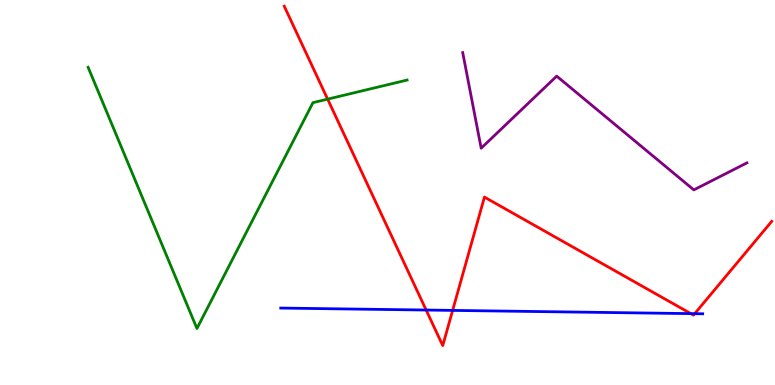[{'lines': ['blue', 'red'], 'intersections': [{'x': 5.5, 'y': 1.95}, {'x': 5.84, 'y': 1.94}, {'x': 8.91, 'y': 1.85}, {'x': 8.96, 'y': 1.85}]}, {'lines': ['green', 'red'], 'intersections': [{'x': 4.23, 'y': 7.43}]}, {'lines': ['purple', 'red'], 'intersections': []}, {'lines': ['blue', 'green'], 'intersections': []}, {'lines': ['blue', 'purple'], 'intersections': []}, {'lines': ['green', 'purple'], 'intersections': []}]